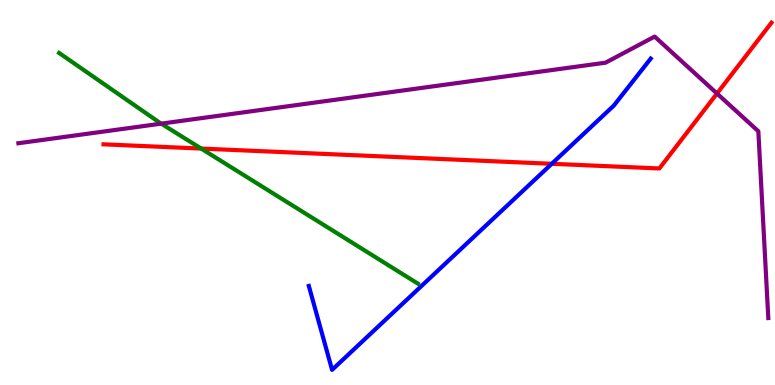[{'lines': ['blue', 'red'], 'intersections': [{'x': 7.12, 'y': 5.75}]}, {'lines': ['green', 'red'], 'intersections': [{'x': 2.6, 'y': 6.14}]}, {'lines': ['purple', 'red'], 'intersections': [{'x': 9.25, 'y': 7.57}]}, {'lines': ['blue', 'green'], 'intersections': []}, {'lines': ['blue', 'purple'], 'intersections': []}, {'lines': ['green', 'purple'], 'intersections': [{'x': 2.08, 'y': 6.79}]}]